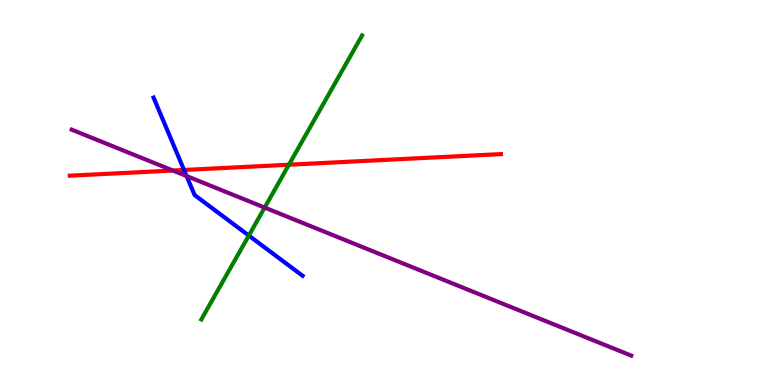[{'lines': ['blue', 'red'], 'intersections': [{'x': 2.37, 'y': 5.59}]}, {'lines': ['green', 'red'], 'intersections': [{'x': 3.73, 'y': 5.72}]}, {'lines': ['purple', 'red'], 'intersections': [{'x': 2.23, 'y': 5.57}]}, {'lines': ['blue', 'green'], 'intersections': [{'x': 3.21, 'y': 3.88}]}, {'lines': ['blue', 'purple'], 'intersections': [{'x': 2.41, 'y': 5.43}]}, {'lines': ['green', 'purple'], 'intersections': [{'x': 3.42, 'y': 4.61}]}]